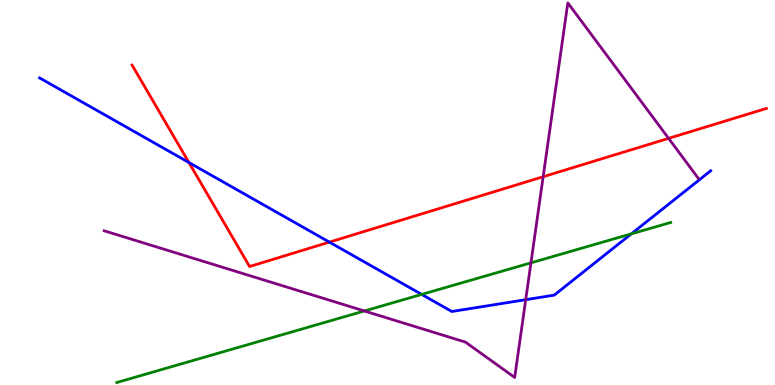[{'lines': ['blue', 'red'], 'intersections': [{'x': 2.44, 'y': 5.78}, {'x': 4.25, 'y': 3.71}]}, {'lines': ['green', 'red'], 'intersections': []}, {'lines': ['purple', 'red'], 'intersections': [{'x': 7.01, 'y': 5.41}, {'x': 8.63, 'y': 6.41}]}, {'lines': ['blue', 'green'], 'intersections': [{'x': 5.44, 'y': 2.35}, {'x': 8.15, 'y': 3.93}]}, {'lines': ['blue', 'purple'], 'intersections': [{'x': 6.78, 'y': 2.22}]}, {'lines': ['green', 'purple'], 'intersections': [{'x': 4.7, 'y': 1.92}, {'x': 6.85, 'y': 3.17}]}]